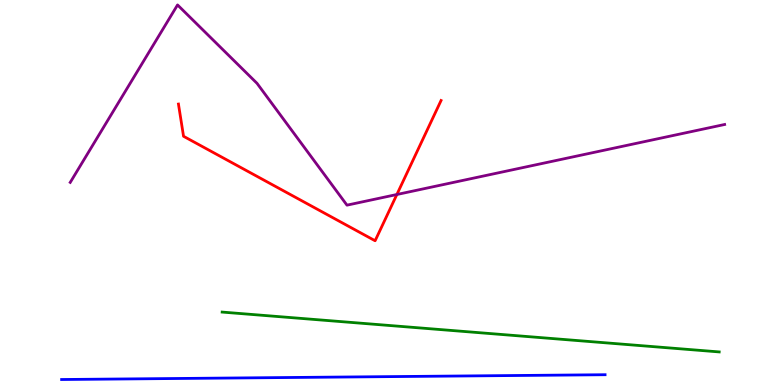[{'lines': ['blue', 'red'], 'intersections': []}, {'lines': ['green', 'red'], 'intersections': []}, {'lines': ['purple', 'red'], 'intersections': [{'x': 5.12, 'y': 4.95}]}, {'lines': ['blue', 'green'], 'intersections': []}, {'lines': ['blue', 'purple'], 'intersections': []}, {'lines': ['green', 'purple'], 'intersections': []}]